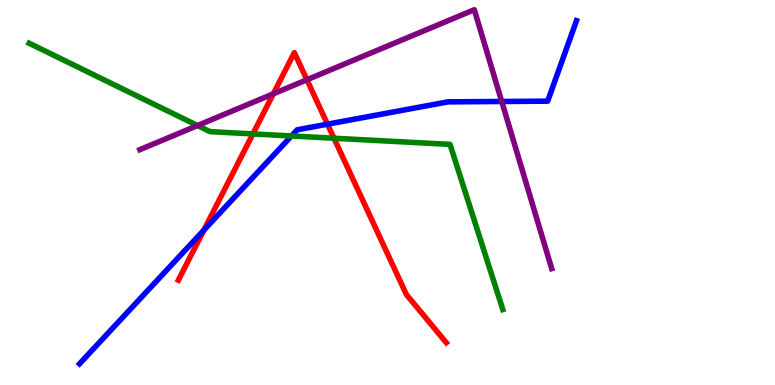[{'lines': ['blue', 'red'], 'intersections': [{'x': 2.63, 'y': 4.02}, {'x': 4.23, 'y': 6.77}]}, {'lines': ['green', 'red'], 'intersections': [{'x': 3.26, 'y': 6.52}, {'x': 4.31, 'y': 6.41}]}, {'lines': ['purple', 'red'], 'intersections': [{'x': 3.53, 'y': 7.56}, {'x': 3.96, 'y': 7.93}]}, {'lines': ['blue', 'green'], 'intersections': [{'x': 3.76, 'y': 6.47}]}, {'lines': ['blue', 'purple'], 'intersections': [{'x': 6.47, 'y': 7.36}]}, {'lines': ['green', 'purple'], 'intersections': [{'x': 2.55, 'y': 6.74}]}]